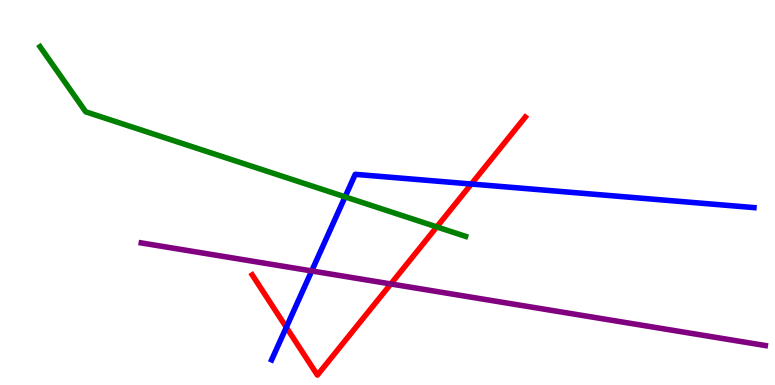[{'lines': ['blue', 'red'], 'intersections': [{'x': 3.69, 'y': 1.5}, {'x': 6.08, 'y': 5.22}]}, {'lines': ['green', 'red'], 'intersections': [{'x': 5.64, 'y': 4.11}]}, {'lines': ['purple', 'red'], 'intersections': [{'x': 5.04, 'y': 2.62}]}, {'lines': ['blue', 'green'], 'intersections': [{'x': 4.45, 'y': 4.89}]}, {'lines': ['blue', 'purple'], 'intersections': [{'x': 4.02, 'y': 2.96}]}, {'lines': ['green', 'purple'], 'intersections': []}]